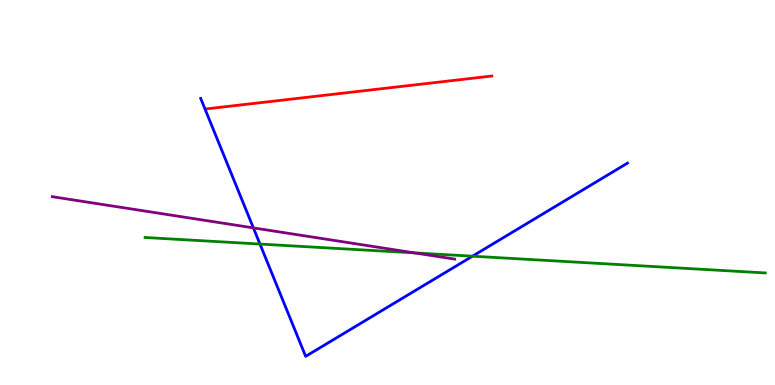[{'lines': ['blue', 'red'], 'intersections': []}, {'lines': ['green', 'red'], 'intersections': []}, {'lines': ['purple', 'red'], 'intersections': []}, {'lines': ['blue', 'green'], 'intersections': [{'x': 3.35, 'y': 3.66}, {'x': 6.1, 'y': 3.35}]}, {'lines': ['blue', 'purple'], 'intersections': [{'x': 3.27, 'y': 4.08}]}, {'lines': ['green', 'purple'], 'intersections': [{'x': 5.35, 'y': 3.43}]}]